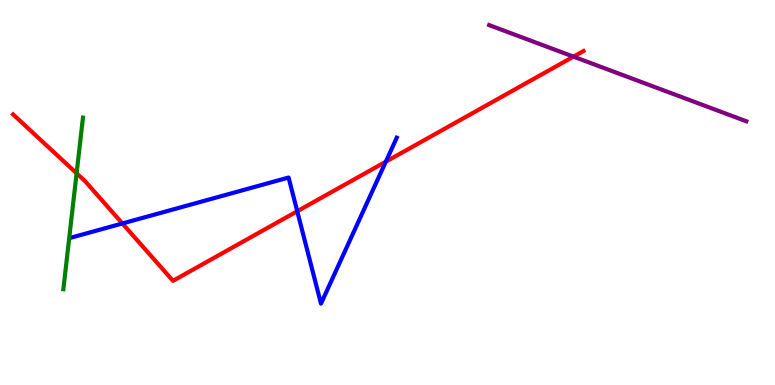[{'lines': ['blue', 'red'], 'intersections': [{'x': 1.58, 'y': 4.2}, {'x': 3.84, 'y': 4.51}, {'x': 4.98, 'y': 5.8}]}, {'lines': ['green', 'red'], 'intersections': [{'x': 0.988, 'y': 5.5}]}, {'lines': ['purple', 'red'], 'intersections': [{'x': 7.4, 'y': 8.53}]}, {'lines': ['blue', 'green'], 'intersections': []}, {'lines': ['blue', 'purple'], 'intersections': []}, {'lines': ['green', 'purple'], 'intersections': []}]